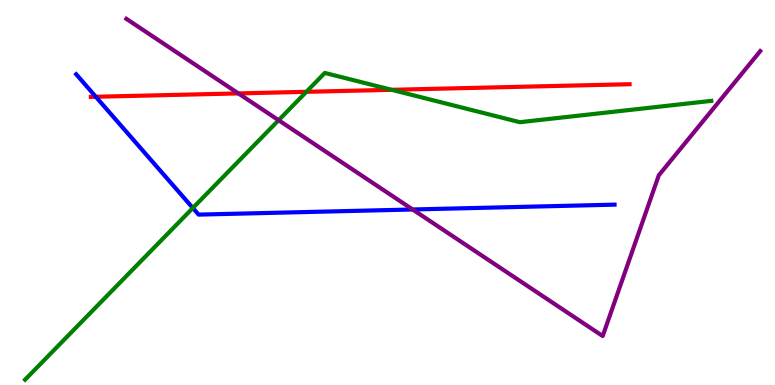[{'lines': ['blue', 'red'], 'intersections': [{'x': 1.24, 'y': 7.49}]}, {'lines': ['green', 'red'], 'intersections': [{'x': 3.95, 'y': 7.62}, {'x': 5.05, 'y': 7.67}]}, {'lines': ['purple', 'red'], 'intersections': [{'x': 3.08, 'y': 7.57}]}, {'lines': ['blue', 'green'], 'intersections': [{'x': 2.49, 'y': 4.6}]}, {'lines': ['blue', 'purple'], 'intersections': [{'x': 5.32, 'y': 4.56}]}, {'lines': ['green', 'purple'], 'intersections': [{'x': 3.59, 'y': 6.88}]}]